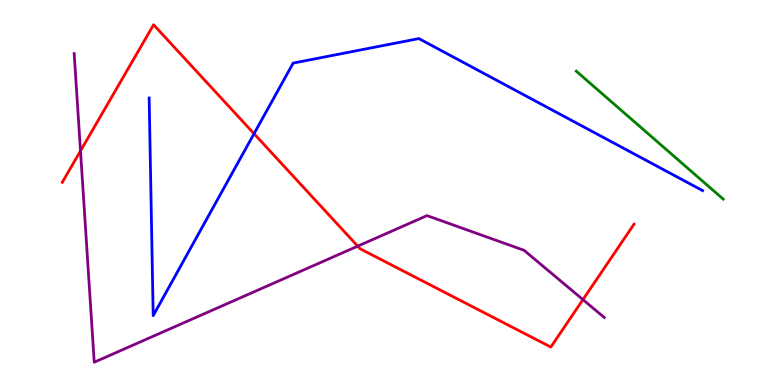[{'lines': ['blue', 'red'], 'intersections': [{'x': 3.28, 'y': 6.53}]}, {'lines': ['green', 'red'], 'intersections': []}, {'lines': ['purple', 'red'], 'intersections': [{'x': 1.04, 'y': 6.08}, {'x': 4.62, 'y': 3.61}, {'x': 7.52, 'y': 2.22}]}, {'lines': ['blue', 'green'], 'intersections': []}, {'lines': ['blue', 'purple'], 'intersections': []}, {'lines': ['green', 'purple'], 'intersections': []}]